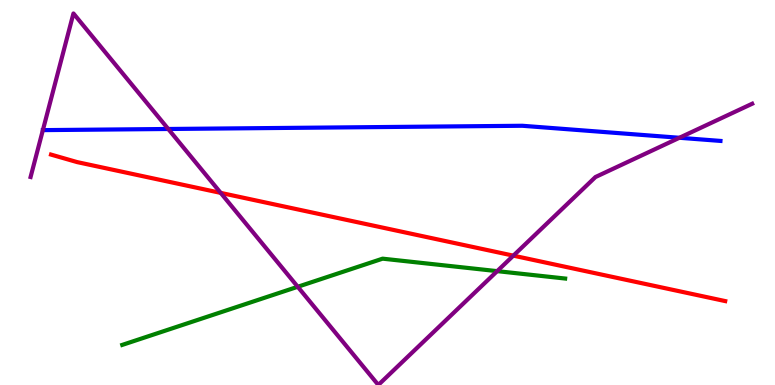[{'lines': ['blue', 'red'], 'intersections': []}, {'lines': ['green', 'red'], 'intersections': []}, {'lines': ['purple', 'red'], 'intersections': [{'x': 2.85, 'y': 4.99}, {'x': 6.62, 'y': 3.36}]}, {'lines': ['blue', 'green'], 'intersections': []}, {'lines': ['blue', 'purple'], 'intersections': [{'x': 0.553, 'y': 6.62}, {'x': 2.17, 'y': 6.65}, {'x': 8.77, 'y': 6.42}]}, {'lines': ['green', 'purple'], 'intersections': [{'x': 3.84, 'y': 2.55}, {'x': 6.42, 'y': 2.96}]}]